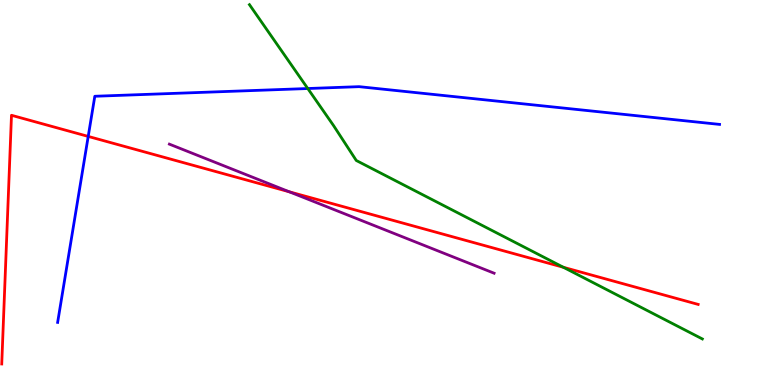[{'lines': ['blue', 'red'], 'intersections': [{'x': 1.14, 'y': 6.46}]}, {'lines': ['green', 'red'], 'intersections': [{'x': 7.27, 'y': 3.06}]}, {'lines': ['purple', 'red'], 'intersections': [{'x': 3.73, 'y': 5.02}]}, {'lines': ['blue', 'green'], 'intersections': [{'x': 3.97, 'y': 7.7}]}, {'lines': ['blue', 'purple'], 'intersections': []}, {'lines': ['green', 'purple'], 'intersections': []}]